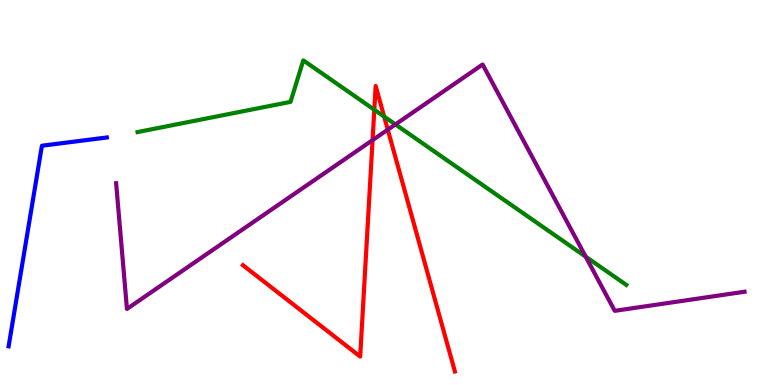[{'lines': ['blue', 'red'], 'intersections': []}, {'lines': ['green', 'red'], 'intersections': [{'x': 4.83, 'y': 7.15}, {'x': 4.96, 'y': 6.97}]}, {'lines': ['purple', 'red'], 'intersections': [{'x': 4.81, 'y': 6.36}, {'x': 5.0, 'y': 6.63}]}, {'lines': ['blue', 'green'], 'intersections': []}, {'lines': ['blue', 'purple'], 'intersections': []}, {'lines': ['green', 'purple'], 'intersections': [{'x': 5.1, 'y': 6.77}, {'x': 7.56, 'y': 3.33}]}]